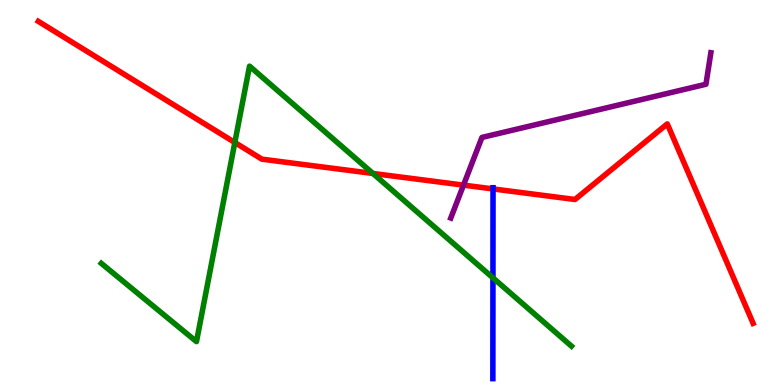[{'lines': ['blue', 'red'], 'intersections': [{'x': 6.36, 'y': 5.09}]}, {'lines': ['green', 'red'], 'intersections': [{'x': 3.03, 'y': 6.3}, {'x': 4.81, 'y': 5.49}]}, {'lines': ['purple', 'red'], 'intersections': [{'x': 5.98, 'y': 5.19}]}, {'lines': ['blue', 'green'], 'intersections': [{'x': 6.36, 'y': 2.78}]}, {'lines': ['blue', 'purple'], 'intersections': []}, {'lines': ['green', 'purple'], 'intersections': []}]